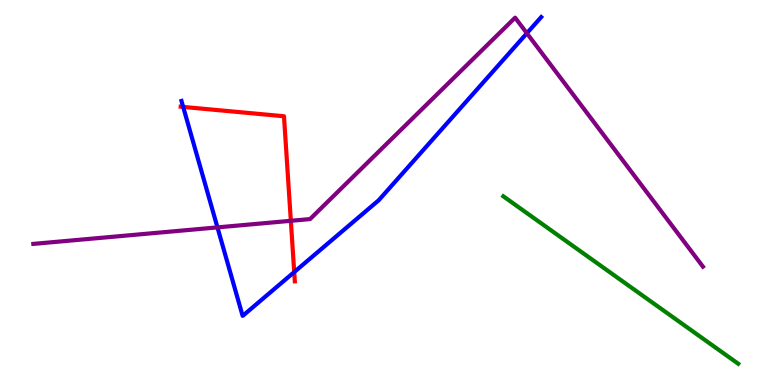[{'lines': ['blue', 'red'], 'intersections': [{'x': 2.36, 'y': 7.22}, {'x': 3.8, 'y': 2.93}]}, {'lines': ['green', 'red'], 'intersections': []}, {'lines': ['purple', 'red'], 'intersections': [{'x': 3.75, 'y': 4.26}]}, {'lines': ['blue', 'green'], 'intersections': []}, {'lines': ['blue', 'purple'], 'intersections': [{'x': 2.81, 'y': 4.09}, {'x': 6.8, 'y': 9.14}]}, {'lines': ['green', 'purple'], 'intersections': []}]